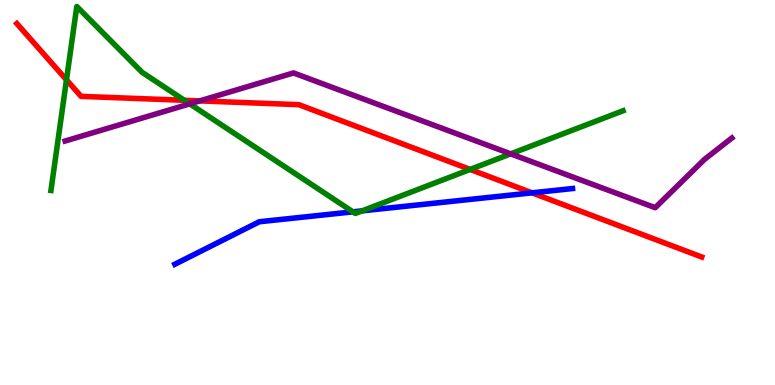[{'lines': ['blue', 'red'], 'intersections': [{'x': 6.87, 'y': 4.99}]}, {'lines': ['green', 'red'], 'intersections': [{'x': 0.858, 'y': 7.93}, {'x': 2.38, 'y': 7.39}, {'x': 6.07, 'y': 5.6}]}, {'lines': ['purple', 'red'], 'intersections': [{'x': 2.58, 'y': 7.38}]}, {'lines': ['blue', 'green'], 'intersections': [{'x': 4.55, 'y': 4.5}, {'x': 4.67, 'y': 4.52}]}, {'lines': ['blue', 'purple'], 'intersections': []}, {'lines': ['green', 'purple'], 'intersections': [{'x': 2.45, 'y': 7.3}, {'x': 6.59, 'y': 6.0}]}]